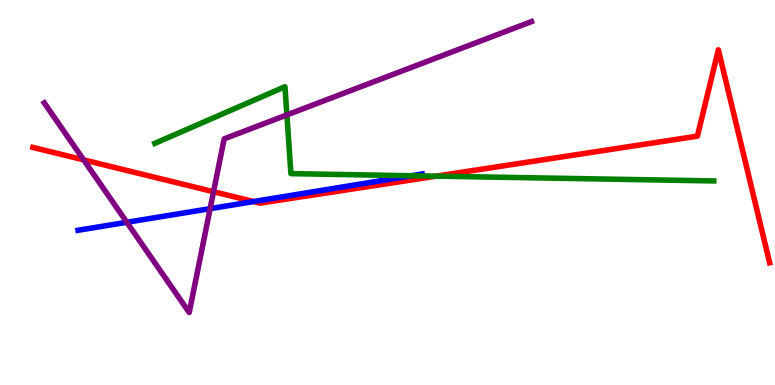[{'lines': ['blue', 'red'], 'intersections': [{'x': 3.27, 'y': 4.77}]}, {'lines': ['green', 'red'], 'intersections': [{'x': 5.63, 'y': 5.42}]}, {'lines': ['purple', 'red'], 'intersections': [{'x': 1.08, 'y': 5.85}, {'x': 2.76, 'y': 5.02}]}, {'lines': ['blue', 'green'], 'intersections': [{'x': 5.31, 'y': 5.44}]}, {'lines': ['blue', 'purple'], 'intersections': [{'x': 1.64, 'y': 4.23}, {'x': 2.71, 'y': 4.58}]}, {'lines': ['green', 'purple'], 'intersections': [{'x': 3.7, 'y': 7.01}]}]